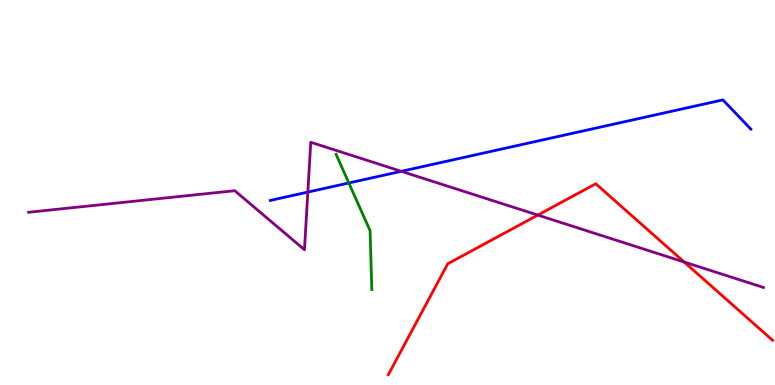[{'lines': ['blue', 'red'], 'intersections': []}, {'lines': ['green', 'red'], 'intersections': []}, {'lines': ['purple', 'red'], 'intersections': [{'x': 6.94, 'y': 4.41}, {'x': 8.83, 'y': 3.19}]}, {'lines': ['blue', 'green'], 'intersections': [{'x': 4.5, 'y': 5.25}]}, {'lines': ['blue', 'purple'], 'intersections': [{'x': 3.97, 'y': 5.01}, {'x': 5.18, 'y': 5.55}]}, {'lines': ['green', 'purple'], 'intersections': []}]